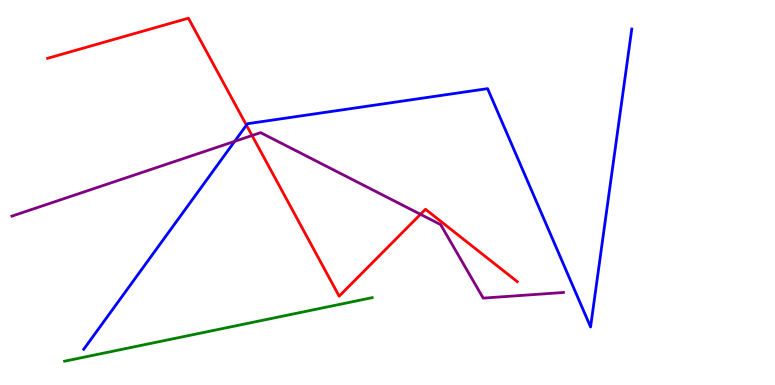[{'lines': ['blue', 'red'], 'intersections': [{'x': 3.18, 'y': 6.75}]}, {'lines': ['green', 'red'], 'intersections': []}, {'lines': ['purple', 'red'], 'intersections': [{'x': 3.25, 'y': 6.48}, {'x': 5.43, 'y': 4.43}]}, {'lines': ['blue', 'green'], 'intersections': []}, {'lines': ['blue', 'purple'], 'intersections': [{'x': 3.03, 'y': 6.33}]}, {'lines': ['green', 'purple'], 'intersections': []}]